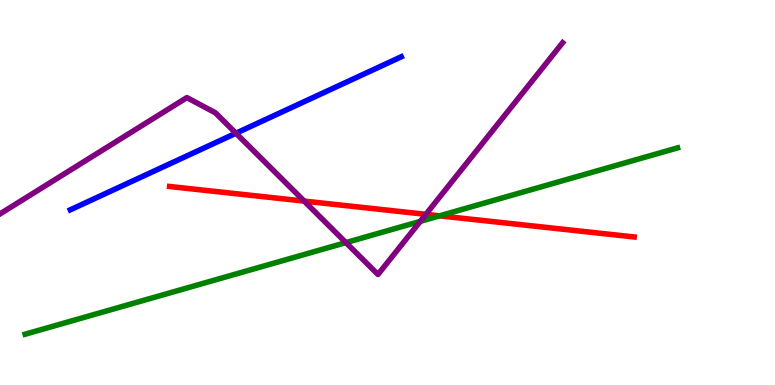[{'lines': ['blue', 'red'], 'intersections': []}, {'lines': ['green', 'red'], 'intersections': [{'x': 5.67, 'y': 4.39}]}, {'lines': ['purple', 'red'], 'intersections': [{'x': 3.92, 'y': 4.78}, {'x': 5.5, 'y': 4.43}]}, {'lines': ['blue', 'green'], 'intersections': []}, {'lines': ['blue', 'purple'], 'intersections': [{'x': 3.04, 'y': 6.54}]}, {'lines': ['green', 'purple'], 'intersections': [{'x': 4.46, 'y': 3.7}, {'x': 5.42, 'y': 4.25}]}]